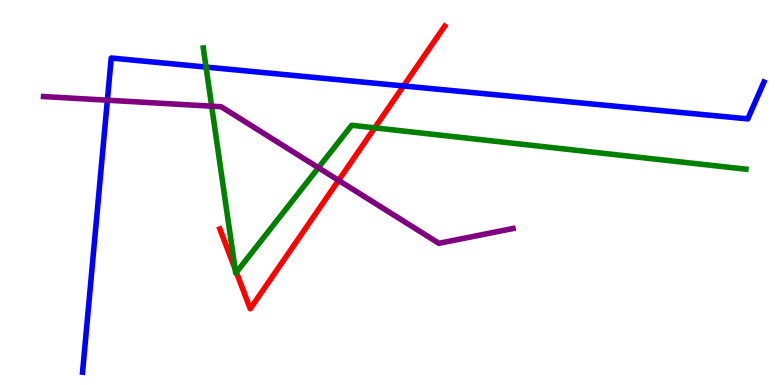[{'lines': ['blue', 'red'], 'intersections': [{'x': 5.21, 'y': 7.77}]}, {'lines': ['green', 'red'], 'intersections': [{'x': 3.03, 'y': 3.01}, {'x': 3.05, 'y': 2.93}, {'x': 4.84, 'y': 6.68}]}, {'lines': ['purple', 'red'], 'intersections': [{'x': 4.37, 'y': 5.31}]}, {'lines': ['blue', 'green'], 'intersections': [{'x': 2.66, 'y': 8.26}]}, {'lines': ['blue', 'purple'], 'intersections': [{'x': 1.39, 'y': 7.4}]}, {'lines': ['green', 'purple'], 'intersections': [{'x': 2.73, 'y': 7.24}, {'x': 4.11, 'y': 5.64}]}]